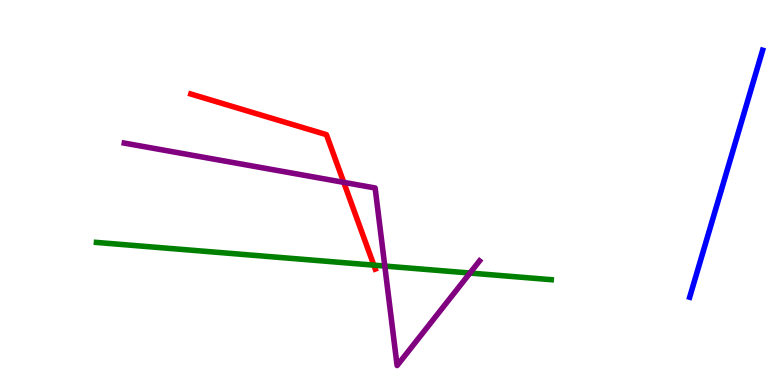[{'lines': ['blue', 'red'], 'intersections': []}, {'lines': ['green', 'red'], 'intersections': [{'x': 4.82, 'y': 3.11}]}, {'lines': ['purple', 'red'], 'intersections': [{'x': 4.44, 'y': 5.26}]}, {'lines': ['blue', 'green'], 'intersections': []}, {'lines': ['blue', 'purple'], 'intersections': []}, {'lines': ['green', 'purple'], 'intersections': [{'x': 4.96, 'y': 3.09}, {'x': 6.06, 'y': 2.91}]}]